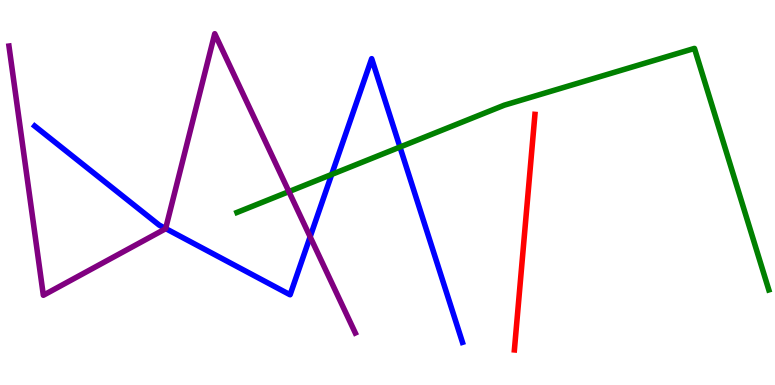[{'lines': ['blue', 'red'], 'intersections': []}, {'lines': ['green', 'red'], 'intersections': []}, {'lines': ['purple', 'red'], 'intersections': []}, {'lines': ['blue', 'green'], 'intersections': [{'x': 4.28, 'y': 5.47}, {'x': 5.16, 'y': 6.18}]}, {'lines': ['blue', 'purple'], 'intersections': [{'x': 2.14, 'y': 4.06}, {'x': 4.0, 'y': 3.85}]}, {'lines': ['green', 'purple'], 'intersections': [{'x': 3.73, 'y': 5.02}]}]